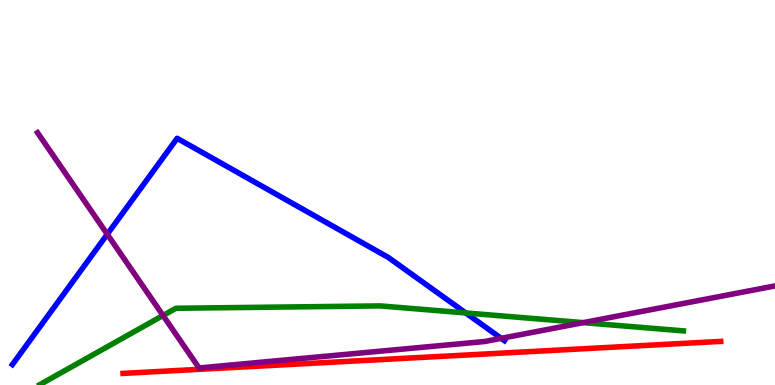[{'lines': ['blue', 'red'], 'intersections': []}, {'lines': ['green', 'red'], 'intersections': []}, {'lines': ['purple', 'red'], 'intersections': []}, {'lines': ['blue', 'green'], 'intersections': [{'x': 6.01, 'y': 1.87}]}, {'lines': ['blue', 'purple'], 'intersections': [{'x': 1.38, 'y': 3.92}, {'x': 6.47, 'y': 1.21}]}, {'lines': ['green', 'purple'], 'intersections': [{'x': 2.1, 'y': 1.81}, {'x': 7.53, 'y': 1.62}]}]